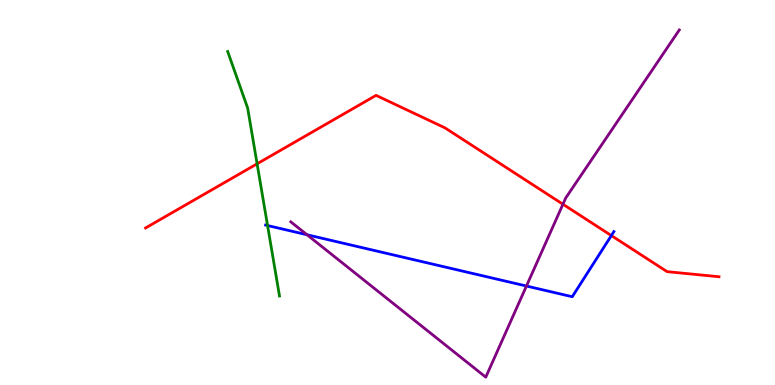[{'lines': ['blue', 'red'], 'intersections': [{'x': 7.89, 'y': 3.88}]}, {'lines': ['green', 'red'], 'intersections': [{'x': 3.32, 'y': 5.75}]}, {'lines': ['purple', 'red'], 'intersections': [{'x': 7.26, 'y': 4.7}]}, {'lines': ['blue', 'green'], 'intersections': [{'x': 3.45, 'y': 4.14}]}, {'lines': ['blue', 'purple'], 'intersections': [{'x': 3.96, 'y': 3.9}, {'x': 6.79, 'y': 2.57}]}, {'lines': ['green', 'purple'], 'intersections': []}]